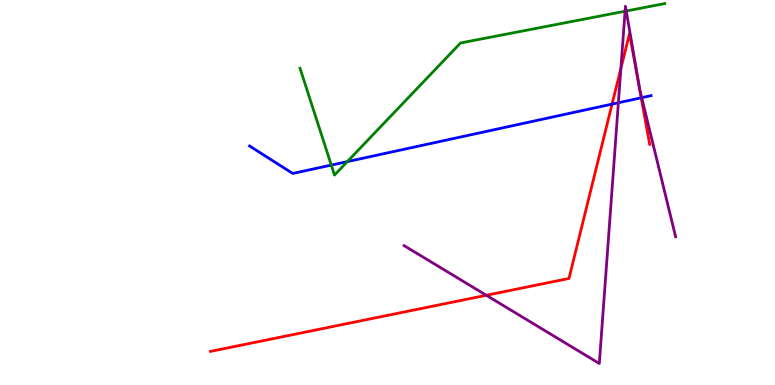[{'lines': ['blue', 'red'], 'intersections': [{'x': 7.9, 'y': 7.3}, {'x': 8.27, 'y': 7.46}]}, {'lines': ['green', 'red'], 'intersections': []}, {'lines': ['purple', 'red'], 'intersections': [{'x': 6.28, 'y': 2.33}, {'x': 8.01, 'y': 8.22}]}, {'lines': ['blue', 'green'], 'intersections': [{'x': 4.27, 'y': 5.71}, {'x': 4.48, 'y': 5.8}]}, {'lines': ['blue', 'purple'], 'intersections': [{'x': 7.98, 'y': 7.33}, {'x': 8.28, 'y': 7.46}]}, {'lines': ['green', 'purple'], 'intersections': [{'x': 8.07, 'y': 9.71}, {'x': 8.08, 'y': 9.71}]}]